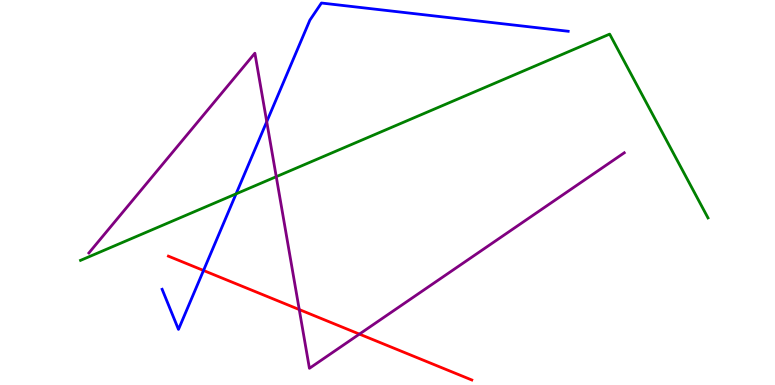[{'lines': ['blue', 'red'], 'intersections': [{'x': 2.63, 'y': 2.97}]}, {'lines': ['green', 'red'], 'intersections': []}, {'lines': ['purple', 'red'], 'intersections': [{'x': 3.86, 'y': 1.96}, {'x': 4.64, 'y': 1.32}]}, {'lines': ['blue', 'green'], 'intersections': [{'x': 3.05, 'y': 4.96}]}, {'lines': ['blue', 'purple'], 'intersections': [{'x': 3.44, 'y': 6.84}]}, {'lines': ['green', 'purple'], 'intersections': [{'x': 3.56, 'y': 5.41}]}]